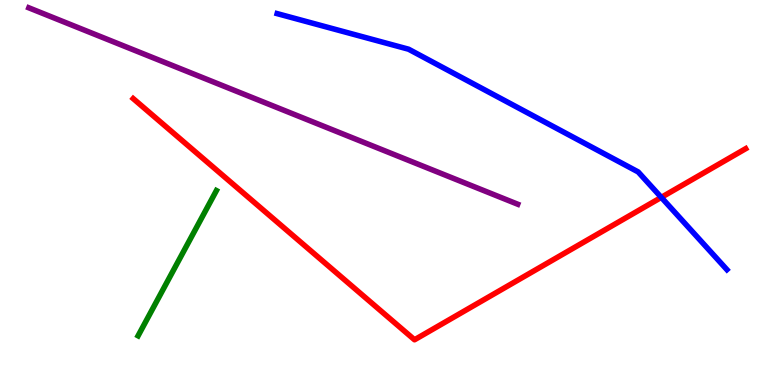[{'lines': ['blue', 'red'], 'intersections': [{'x': 8.53, 'y': 4.87}]}, {'lines': ['green', 'red'], 'intersections': []}, {'lines': ['purple', 'red'], 'intersections': []}, {'lines': ['blue', 'green'], 'intersections': []}, {'lines': ['blue', 'purple'], 'intersections': []}, {'lines': ['green', 'purple'], 'intersections': []}]